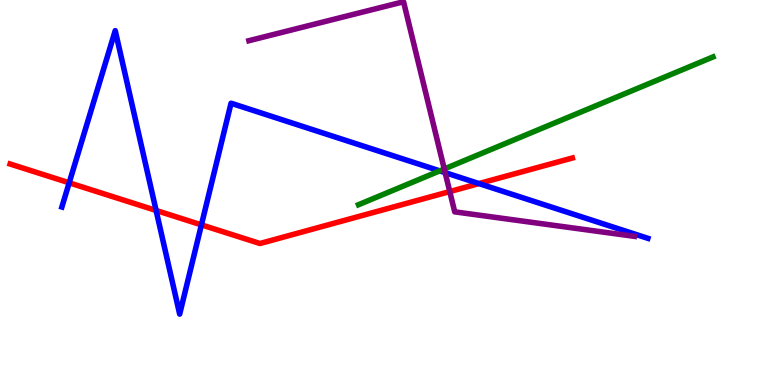[{'lines': ['blue', 'red'], 'intersections': [{'x': 0.893, 'y': 5.25}, {'x': 2.01, 'y': 4.53}, {'x': 2.6, 'y': 4.16}, {'x': 6.18, 'y': 5.23}]}, {'lines': ['green', 'red'], 'intersections': []}, {'lines': ['purple', 'red'], 'intersections': [{'x': 5.8, 'y': 5.02}]}, {'lines': ['blue', 'green'], 'intersections': [{'x': 5.67, 'y': 5.56}]}, {'lines': ['blue', 'purple'], 'intersections': [{'x': 5.74, 'y': 5.52}]}, {'lines': ['green', 'purple'], 'intersections': [{'x': 5.73, 'y': 5.61}]}]